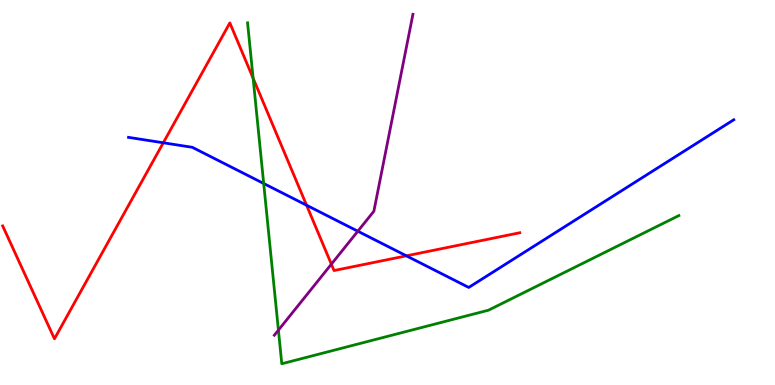[{'lines': ['blue', 'red'], 'intersections': [{'x': 2.11, 'y': 6.29}, {'x': 3.96, 'y': 4.67}, {'x': 5.24, 'y': 3.36}]}, {'lines': ['green', 'red'], 'intersections': [{'x': 3.27, 'y': 7.97}]}, {'lines': ['purple', 'red'], 'intersections': [{'x': 4.28, 'y': 3.14}]}, {'lines': ['blue', 'green'], 'intersections': [{'x': 3.4, 'y': 5.23}]}, {'lines': ['blue', 'purple'], 'intersections': [{'x': 4.62, 'y': 3.99}]}, {'lines': ['green', 'purple'], 'intersections': [{'x': 3.59, 'y': 1.43}]}]